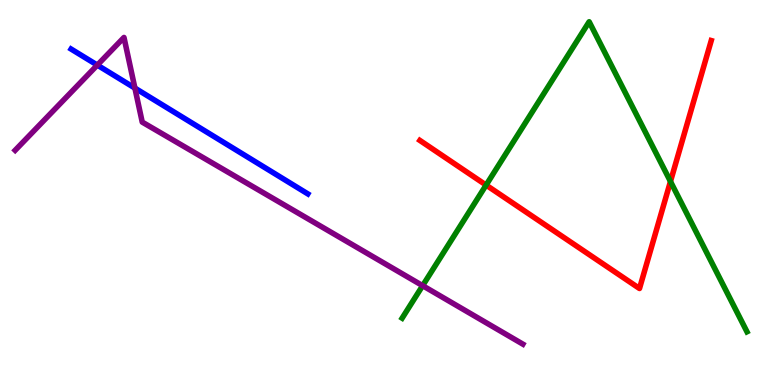[{'lines': ['blue', 'red'], 'intersections': []}, {'lines': ['green', 'red'], 'intersections': [{'x': 6.27, 'y': 5.19}, {'x': 8.65, 'y': 5.29}]}, {'lines': ['purple', 'red'], 'intersections': []}, {'lines': ['blue', 'green'], 'intersections': []}, {'lines': ['blue', 'purple'], 'intersections': [{'x': 1.26, 'y': 8.31}, {'x': 1.74, 'y': 7.71}]}, {'lines': ['green', 'purple'], 'intersections': [{'x': 5.45, 'y': 2.58}]}]